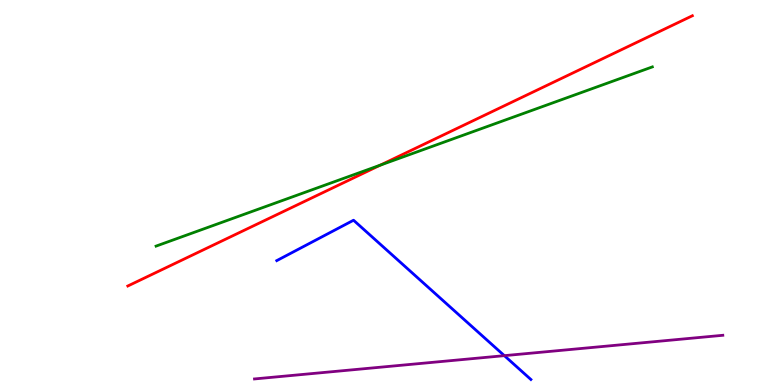[{'lines': ['blue', 'red'], 'intersections': []}, {'lines': ['green', 'red'], 'intersections': [{'x': 4.91, 'y': 5.71}]}, {'lines': ['purple', 'red'], 'intersections': []}, {'lines': ['blue', 'green'], 'intersections': []}, {'lines': ['blue', 'purple'], 'intersections': [{'x': 6.51, 'y': 0.762}]}, {'lines': ['green', 'purple'], 'intersections': []}]